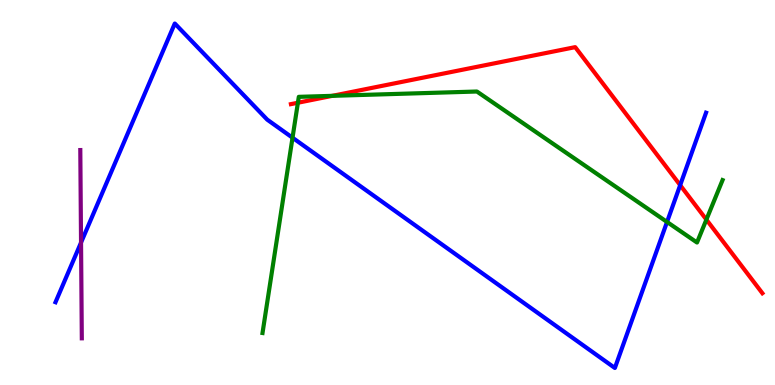[{'lines': ['blue', 'red'], 'intersections': [{'x': 8.78, 'y': 5.19}]}, {'lines': ['green', 'red'], 'intersections': [{'x': 3.84, 'y': 7.33}, {'x': 4.29, 'y': 7.51}, {'x': 9.11, 'y': 4.3}]}, {'lines': ['purple', 'red'], 'intersections': []}, {'lines': ['blue', 'green'], 'intersections': [{'x': 3.77, 'y': 6.42}, {'x': 8.61, 'y': 4.23}]}, {'lines': ['blue', 'purple'], 'intersections': [{'x': 1.05, 'y': 3.7}]}, {'lines': ['green', 'purple'], 'intersections': []}]